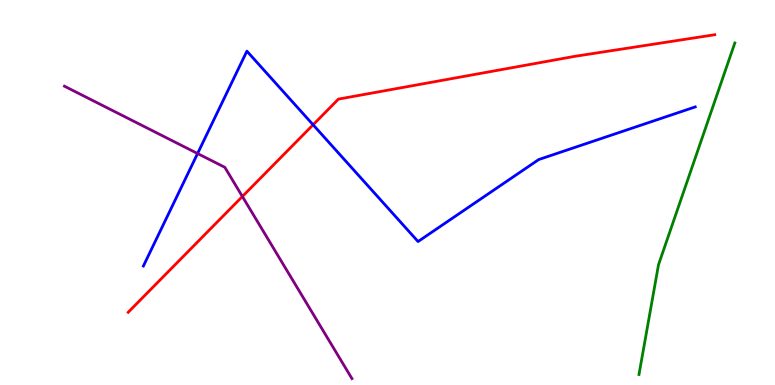[{'lines': ['blue', 'red'], 'intersections': [{'x': 4.04, 'y': 6.76}]}, {'lines': ['green', 'red'], 'intersections': []}, {'lines': ['purple', 'red'], 'intersections': [{'x': 3.13, 'y': 4.9}]}, {'lines': ['blue', 'green'], 'intersections': []}, {'lines': ['blue', 'purple'], 'intersections': [{'x': 2.55, 'y': 6.01}]}, {'lines': ['green', 'purple'], 'intersections': []}]